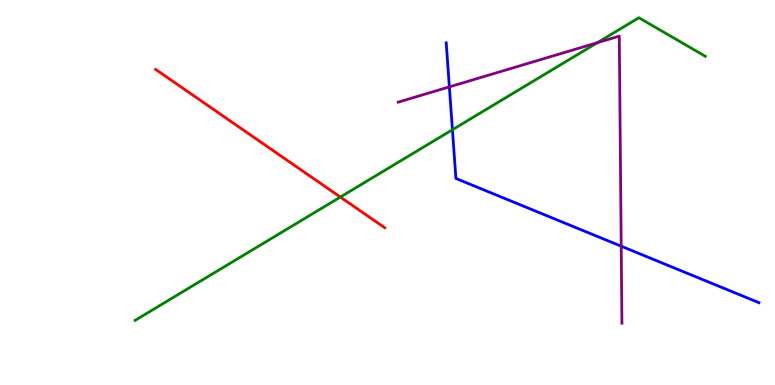[{'lines': ['blue', 'red'], 'intersections': []}, {'lines': ['green', 'red'], 'intersections': [{'x': 4.39, 'y': 4.88}]}, {'lines': ['purple', 'red'], 'intersections': []}, {'lines': ['blue', 'green'], 'intersections': [{'x': 5.84, 'y': 6.63}]}, {'lines': ['blue', 'purple'], 'intersections': [{'x': 5.8, 'y': 7.74}, {'x': 8.02, 'y': 3.61}]}, {'lines': ['green', 'purple'], 'intersections': [{'x': 7.71, 'y': 8.89}]}]